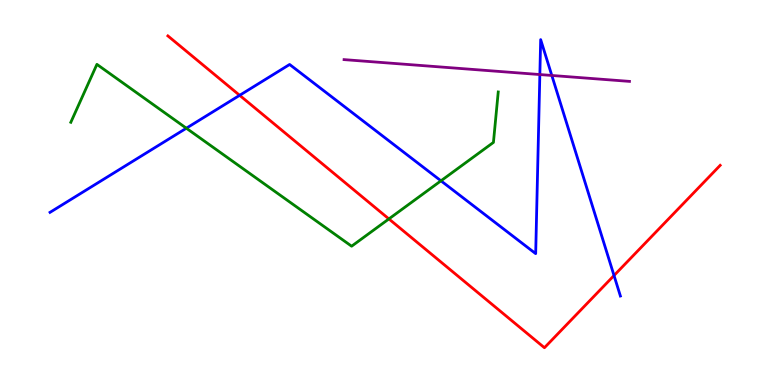[{'lines': ['blue', 'red'], 'intersections': [{'x': 3.09, 'y': 7.52}, {'x': 7.92, 'y': 2.84}]}, {'lines': ['green', 'red'], 'intersections': [{'x': 5.02, 'y': 4.31}]}, {'lines': ['purple', 'red'], 'intersections': []}, {'lines': ['blue', 'green'], 'intersections': [{'x': 2.4, 'y': 6.67}, {'x': 5.69, 'y': 5.3}]}, {'lines': ['blue', 'purple'], 'intersections': [{'x': 6.97, 'y': 8.06}, {'x': 7.12, 'y': 8.04}]}, {'lines': ['green', 'purple'], 'intersections': []}]